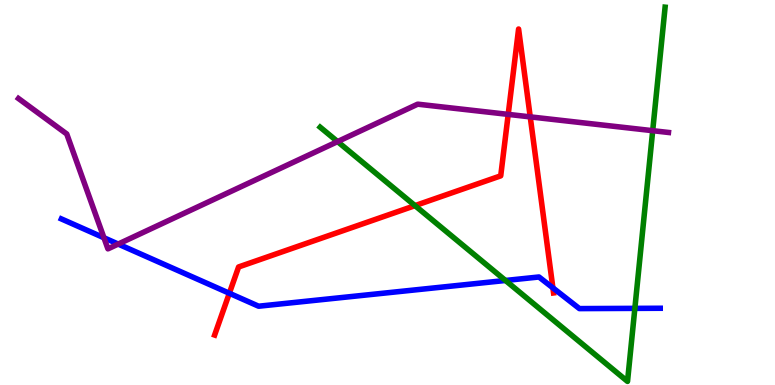[{'lines': ['blue', 'red'], 'intersections': [{'x': 2.96, 'y': 2.38}, {'x': 7.13, 'y': 2.52}]}, {'lines': ['green', 'red'], 'intersections': [{'x': 5.35, 'y': 4.66}]}, {'lines': ['purple', 'red'], 'intersections': [{'x': 6.56, 'y': 7.03}, {'x': 6.84, 'y': 6.96}]}, {'lines': ['blue', 'green'], 'intersections': [{'x': 6.52, 'y': 2.71}, {'x': 8.19, 'y': 1.99}]}, {'lines': ['blue', 'purple'], 'intersections': [{'x': 1.34, 'y': 3.82}, {'x': 1.53, 'y': 3.66}]}, {'lines': ['green', 'purple'], 'intersections': [{'x': 4.36, 'y': 6.32}, {'x': 8.42, 'y': 6.61}]}]